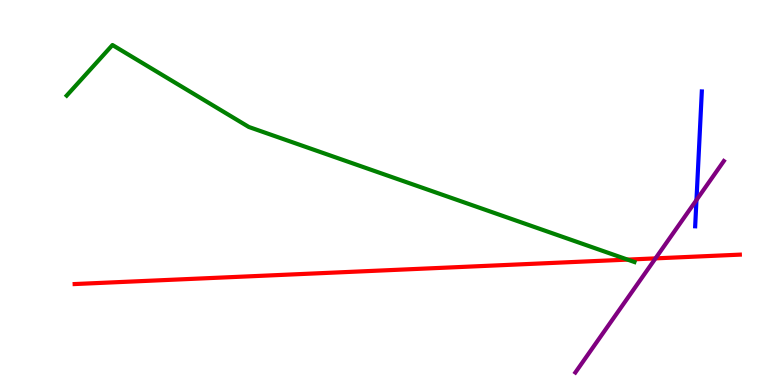[{'lines': ['blue', 'red'], 'intersections': []}, {'lines': ['green', 'red'], 'intersections': [{'x': 8.1, 'y': 3.26}]}, {'lines': ['purple', 'red'], 'intersections': [{'x': 8.46, 'y': 3.29}]}, {'lines': ['blue', 'green'], 'intersections': []}, {'lines': ['blue', 'purple'], 'intersections': [{'x': 8.99, 'y': 4.8}]}, {'lines': ['green', 'purple'], 'intersections': []}]